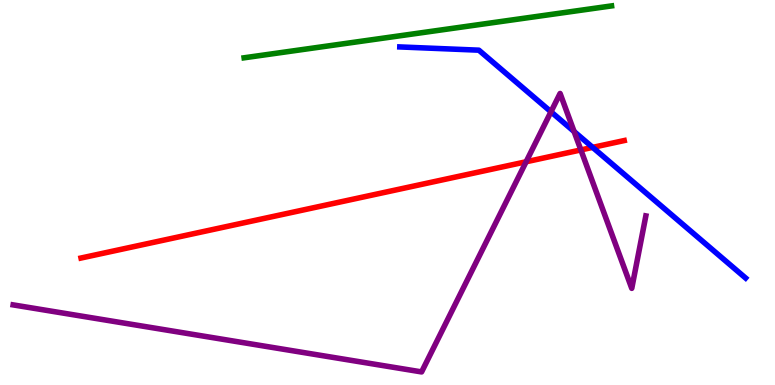[{'lines': ['blue', 'red'], 'intersections': [{'x': 7.65, 'y': 6.17}]}, {'lines': ['green', 'red'], 'intersections': []}, {'lines': ['purple', 'red'], 'intersections': [{'x': 6.79, 'y': 5.8}, {'x': 7.5, 'y': 6.11}]}, {'lines': ['blue', 'green'], 'intersections': []}, {'lines': ['blue', 'purple'], 'intersections': [{'x': 7.11, 'y': 7.1}, {'x': 7.41, 'y': 6.58}]}, {'lines': ['green', 'purple'], 'intersections': []}]